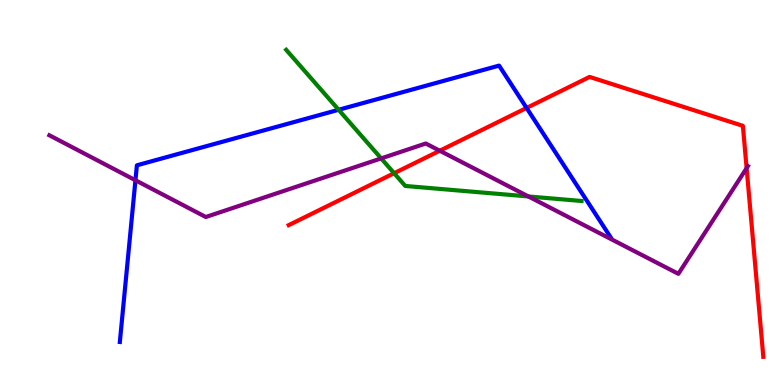[{'lines': ['blue', 'red'], 'intersections': [{'x': 6.79, 'y': 7.2}]}, {'lines': ['green', 'red'], 'intersections': [{'x': 5.09, 'y': 5.5}]}, {'lines': ['purple', 'red'], 'intersections': [{'x': 5.67, 'y': 6.08}, {'x': 9.63, 'y': 5.63}]}, {'lines': ['blue', 'green'], 'intersections': [{'x': 4.37, 'y': 7.15}]}, {'lines': ['blue', 'purple'], 'intersections': [{'x': 1.75, 'y': 5.32}]}, {'lines': ['green', 'purple'], 'intersections': [{'x': 4.92, 'y': 5.89}, {'x': 6.82, 'y': 4.9}]}]